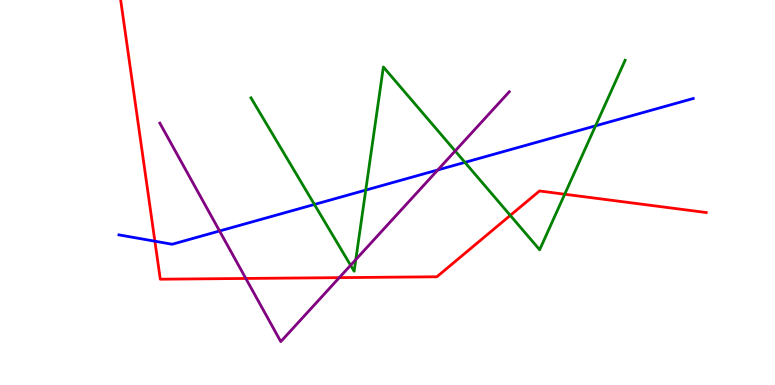[{'lines': ['blue', 'red'], 'intersections': [{'x': 2.0, 'y': 3.73}]}, {'lines': ['green', 'red'], 'intersections': [{'x': 6.58, 'y': 4.41}, {'x': 7.29, 'y': 4.96}]}, {'lines': ['purple', 'red'], 'intersections': [{'x': 3.17, 'y': 2.77}, {'x': 4.38, 'y': 2.79}]}, {'lines': ['blue', 'green'], 'intersections': [{'x': 4.06, 'y': 4.69}, {'x': 4.72, 'y': 5.06}, {'x': 6.0, 'y': 5.78}, {'x': 7.68, 'y': 6.73}]}, {'lines': ['blue', 'purple'], 'intersections': [{'x': 2.83, 'y': 4.0}, {'x': 5.65, 'y': 5.59}]}, {'lines': ['green', 'purple'], 'intersections': [{'x': 4.52, 'y': 3.11}, {'x': 4.59, 'y': 3.26}, {'x': 5.87, 'y': 6.08}]}]